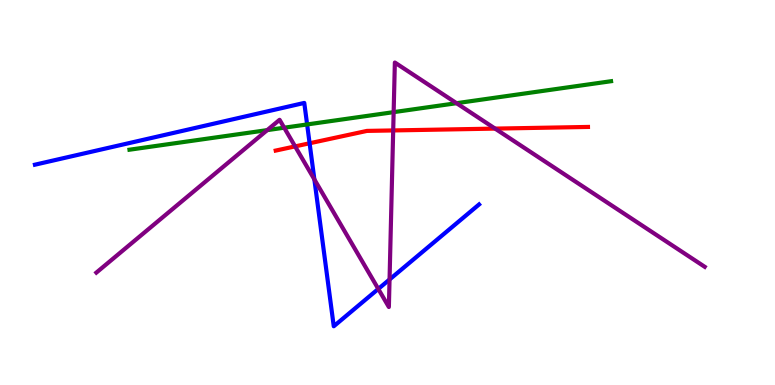[{'lines': ['blue', 'red'], 'intersections': [{'x': 3.99, 'y': 6.28}]}, {'lines': ['green', 'red'], 'intersections': []}, {'lines': ['purple', 'red'], 'intersections': [{'x': 3.81, 'y': 6.2}, {'x': 5.07, 'y': 6.61}, {'x': 6.39, 'y': 6.66}]}, {'lines': ['blue', 'green'], 'intersections': [{'x': 3.96, 'y': 6.77}]}, {'lines': ['blue', 'purple'], 'intersections': [{'x': 4.06, 'y': 5.34}, {'x': 4.88, 'y': 2.5}, {'x': 5.03, 'y': 2.74}]}, {'lines': ['green', 'purple'], 'intersections': [{'x': 3.45, 'y': 6.62}, {'x': 3.67, 'y': 6.68}, {'x': 5.08, 'y': 7.09}, {'x': 5.89, 'y': 7.32}]}]